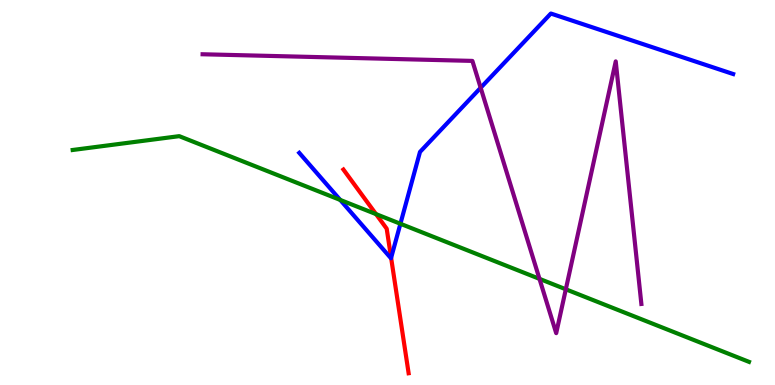[{'lines': ['blue', 'red'], 'intersections': [{'x': 5.05, 'y': 3.3}]}, {'lines': ['green', 'red'], 'intersections': [{'x': 4.85, 'y': 4.44}]}, {'lines': ['purple', 'red'], 'intersections': []}, {'lines': ['blue', 'green'], 'intersections': [{'x': 4.39, 'y': 4.81}, {'x': 5.17, 'y': 4.19}]}, {'lines': ['blue', 'purple'], 'intersections': [{'x': 6.2, 'y': 7.72}]}, {'lines': ['green', 'purple'], 'intersections': [{'x': 6.96, 'y': 2.76}, {'x': 7.3, 'y': 2.49}]}]